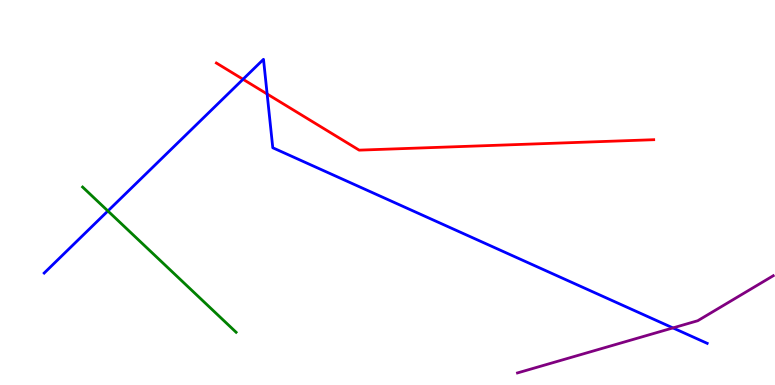[{'lines': ['blue', 'red'], 'intersections': [{'x': 3.14, 'y': 7.94}, {'x': 3.45, 'y': 7.56}]}, {'lines': ['green', 'red'], 'intersections': []}, {'lines': ['purple', 'red'], 'intersections': []}, {'lines': ['blue', 'green'], 'intersections': [{'x': 1.39, 'y': 4.52}]}, {'lines': ['blue', 'purple'], 'intersections': [{'x': 8.68, 'y': 1.48}]}, {'lines': ['green', 'purple'], 'intersections': []}]